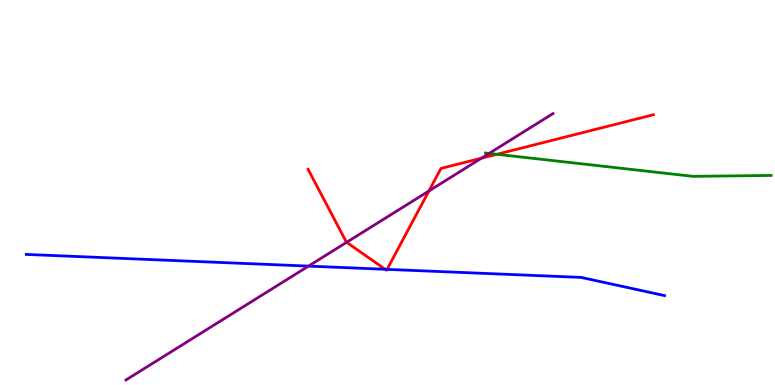[{'lines': ['blue', 'red'], 'intersections': [{'x': 4.97, 'y': 3.01}, {'x': 4.99, 'y': 3.0}]}, {'lines': ['green', 'red'], 'intersections': [{'x': 6.41, 'y': 5.99}]}, {'lines': ['purple', 'red'], 'intersections': [{'x': 4.47, 'y': 3.71}, {'x': 5.53, 'y': 5.04}, {'x': 6.21, 'y': 5.89}]}, {'lines': ['blue', 'green'], 'intersections': []}, {'lines': ['blue', 'purple'], 'intersections': [{'x': 3.98, 'y': 3.09}]}, {'lines': ['green', 'purple'], 'intersections': [{'x': 6.31, 'y': 6.02}]}]